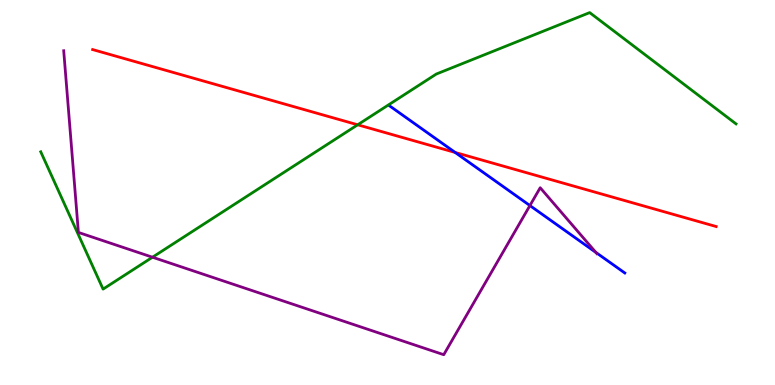[{'lines': ['blue', 'red'], 'intersections': [{'x': 5.87, 'y': 6.04}]}, {'lines': ['green', 'red'], 'intersections': [{'x': 4.62, 'y': 6.76}]}, {'lines': ['purple', 'red'], 'intersections': []}, {'lines': ['blue', 'green'], 'intersections': []}, {'lines': ['blue', 'purple'], 'intersections': [{'x': 6.84, 'y': 4.66}, {'x': 7.69, 'y': 3.44}]}, {'lines': ['green', 'purple'], 'intersections': [{'x': 1.97, 'y': 3.32}]}]